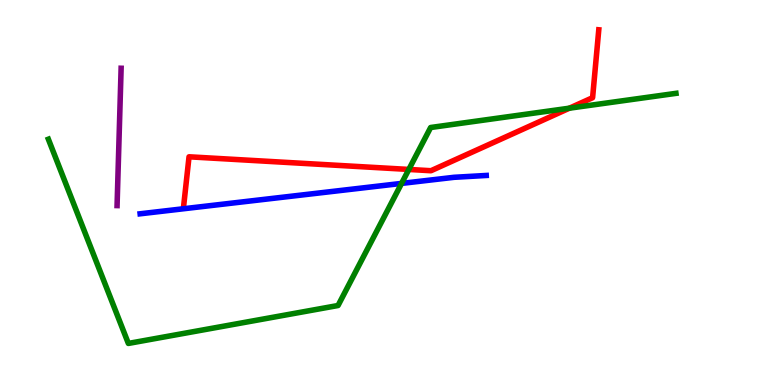[{'lines': ['blue', 'red'], 'intersections': []}, {'lines': ['green', 'red'], 'intersections': [{'x': 5.28, 'y': 5.6}, {'x': 7.35, 'y': 7.19}]}, {'lines': ['purple', 'red'], 'intersections': []}, {'lines': ['blue', 'green'], 'intersections': [{'x': 5.18, 'y': 5.24}]}, {'lines': ['blue', 'purple'], 'intersections': []}, {'lines': ['green', 'purple'], 'intersections': []}]